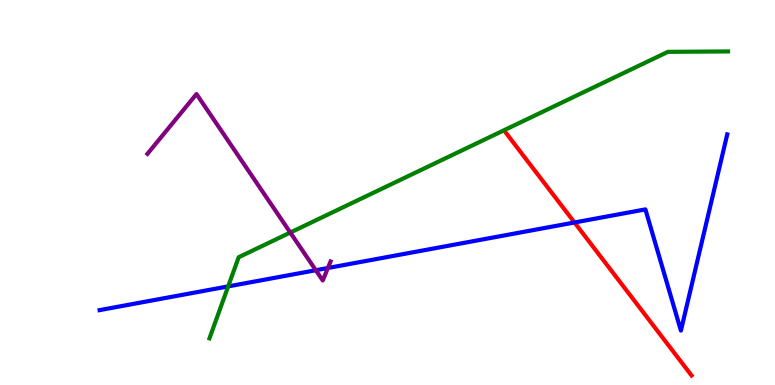[{'lines': ['blue', 'red'], 'intersections': [{'x': 7.41, 'y': 4.22}]}, {'lines': ['green', 'red'], 'intersections': []}, {'lines': ['purple', 'red'], 'intersections': []}, {'lines': ['blue', 'green'], 'intersections': [{'x': 2.94, 'y': 2.56}]}, {'lines': ['blue', 'purple'], 'intersections': [{'x': 4.08, 'y': 2.98}, {'x': 4.23, 'y': 3.04}]}, {'lines': ['green', 'purple'], 'intersections': [{'x': 3.75, 'y': 3.96}]}]